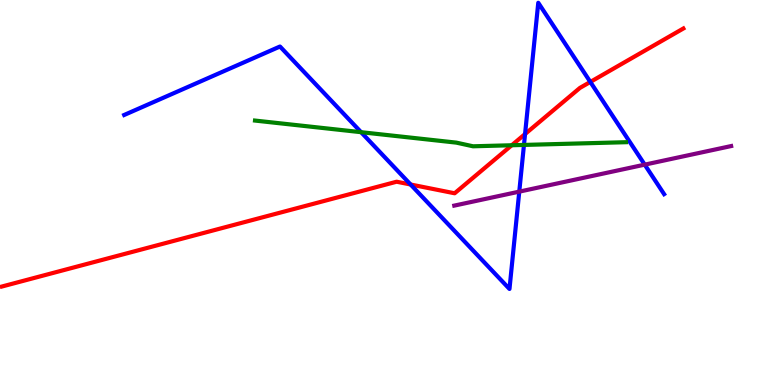[{'lines': ['blue', 'red'], 'intersections': [{'x': 5.3, 'y': 5.21}, {'x': 6.77, 'y': 6.52}, {'x': 7.62, 'y': 7.87}]}, {'lines': ['green', 'red'], 'intersections': [{'x': 6.6, 'y': 6.23}]}, {'lines': ['purple', 'red'], 'intersections': []}, {'lines': ['blue', 'green'], 'intersections': [{'x': 4.66, 'y': 6.57}, {'x': 6.76, 'y': 6.24}]}, {'lines': ['blue', 'purple'], 'intersections': [{'x': 6.7, 'y': 5.02}, {'x': 8.32, 'y': 5.72}]}, {'lines': ['green', 'purple'], 'intersections': []}]